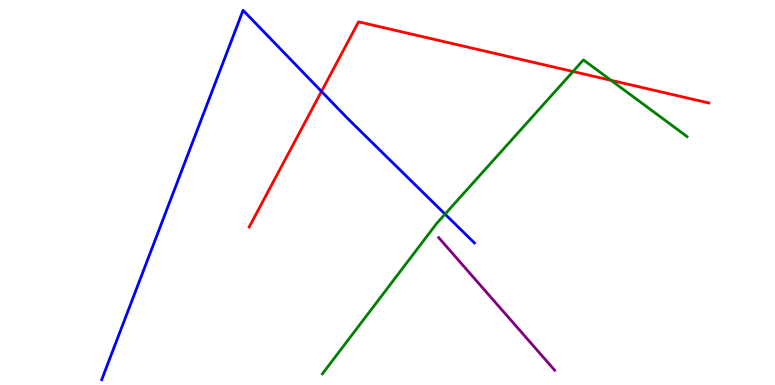[{'lines': ['blue', 'red'], 'intersections': [{'x': 4.15, 'y': 7.63}]}, {'lines': ['green', 'red'], 'intersections': [{'x': 7.39, 'y': 8.14}, {'x': 7.88, 'y': 7.91}]}, {'lines': ['purple', 'red'], 'intersections': []}, {'lines': ['blue', 'green'], 'intersections': [{'x': 5.74, 'y': 4.44}]}, {'lines': ['blue', 'purple'], 'intersections': []}, {'lines': ['green', 'purple'], 'intersections': []}]